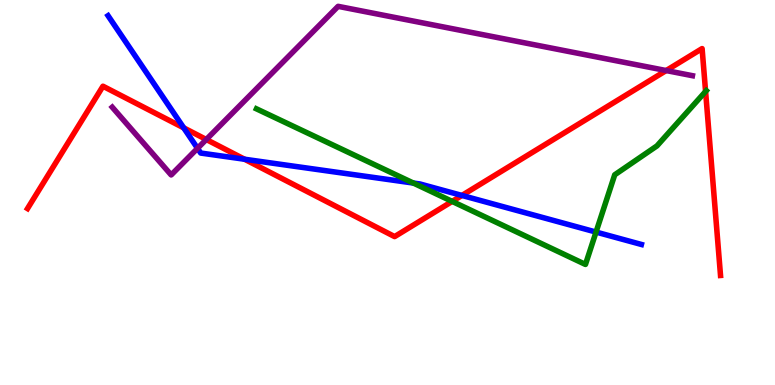[{'lines': ['blue', 'red'], 'intersections': [{'x': 2.37, 'y': 6.68}, {'x': 3.16, 'y': 5.86}, {'x': 5.96, 'y': 4.92}]}, {'lines': ['green', 'red'], 'intersections': [{'x': 5.83, 'y': 4.77}, {'x': 9.1, 'y': 7.62}]}, {'lines': ['purple', 'red'], 'intersections': [{'x': 2.66, 'y': 6.38}, {'x': 8.6, 'y': 8.17}]}, {'lines': ['blue', 'green'], 'intersections': [{'x': 5.33, 'y': 5.25}, {'x': 7.69, 'y': 3.97}]}, {'lines': ['blue', 'purple'], 'intersections': [{'x': 2.55, 'y': 6.15}]}, {'lines': ['green', 'purple'], 'intersections': []}]